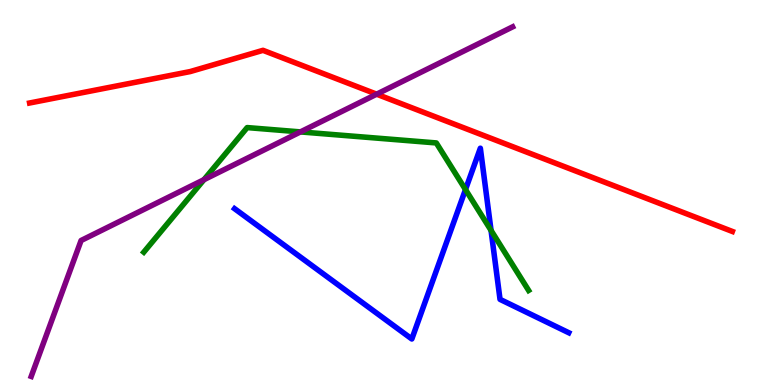[{'lines': ['blue', 'red'], 'intersections': []}, {'lines': ['green', 'red'], 'intersections': []}, {'lines': ['purple', 'red'], 'intersections': [{'x': 4.86, 'y': 7.55}]}, {'lines': ['blue', 'green'], 'intersections': [{'x': 6.01, 'y': 5.08}, {'x': 6.34, 'y': 4.02}]}, {'lines': ['blue', 'purple'], 'intersections': []}, {'lines': ['green', 'purple'], 'intersections': [{'x': 2.63, 'y': 5.33}, {'x': 3.88, 'y': 6.57}]}]